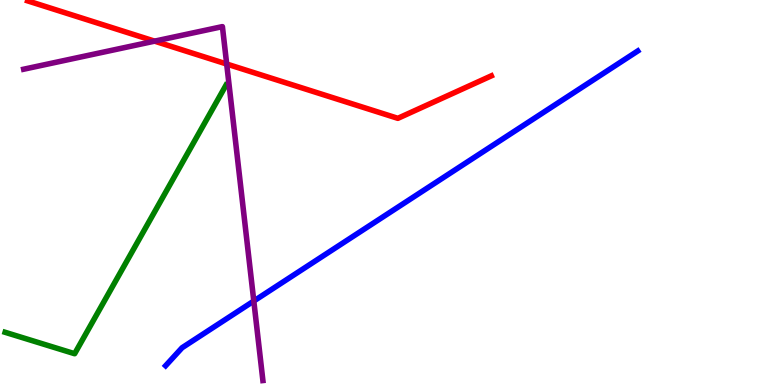[{'lines': ['blue', 'red'], 'intersections': []}, {'lines': ['green', 'red'], 'intersections': []}, {'lines': ['purple', 'red'], 'intersections': [{'x': 1.99, 'y': 8.93}, {'x': 2.93, 'y': 8.34}]}, {'lines': ['blue', 'green'], 'intersections': []}, {'lines': ['blue', 'purple'], 'intersections': [{'x': 3.27, 'y': 2.18}]}, {'lines': ['green', 'purple'], 'intersections': []}]